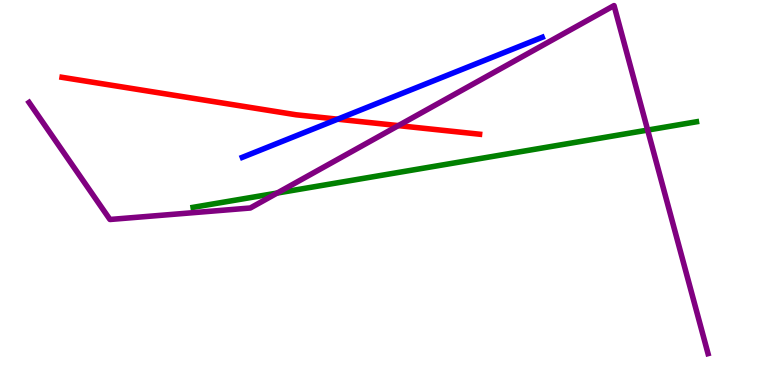[{'lines': ['blue', 'red'], 'intersections': [{'x': 4.36, 'y': 6.9}]}, {'lines': ['green', 'red'], 'intersections': []}, {'lines': ['purple', 'red'], 'intersections': [{'x': 5.14, 'y': 6.74}]}, {'lines': ['blue', 'green'], 'intersections': []}, {'lines': ['blue', 'purple'], 'intersections': []}, {'lines': ['green', 'purple'], 'intersections': [{'x': 3.58, 'y': 4.99}, {'x': 8.36, 'y': 6.62}]}]